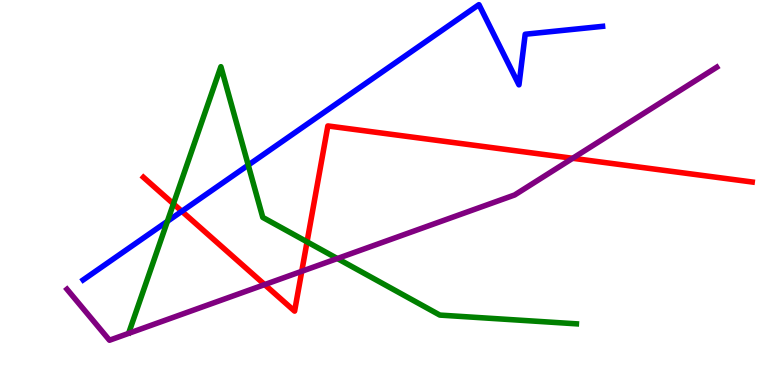[{'lines': ['blue', 'red'], 'intersections': [{'x': 2.35, 'y': 4.51}]}, {'lines': ['green', 'red'], 'intersections': [{'x': 2.24, 'y': 4.71}, {'x': 3.96, 'y': 3.72}]}, {'lines': ['purple', 'red'], 'intersections': [{'x': 3.41, 'y': 2.61}, {'x': 3.89, 'y': 2.95}, {'x': 7.39, 'y': 5.89}]}, {'lines': ['blue', 'green'], 'intersections': [{'x': 2.16, 'y': 4.25}, {'x': 3.2, 'y': 5.71}]}, {'lines': ['blue', 'purple'], 'intersections': []}, {'lines': ['green', 'purple'], 'intersections': [{'x': 4.35, 'y': 3.28}]}]